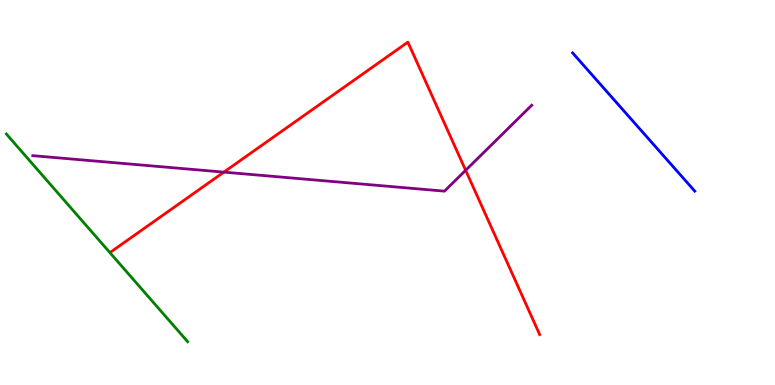[{'lines': ['blue', 'red'], 'intersections': []}, {'lines': ['green', 'red'], 'intersections': []}, {'lines': ['purple', 'red'], 'intersections': [{'x': 2.89, 'y': 5.53}, {'x': 6.01, 'y': 5.58}]}, {'lines': ['blue', 'green'], 'intersections': []}, {'lines': ['blue', 'purple'], 'intersections': []}, {'lines': ['green', 'purple'], 'intersections': []}]